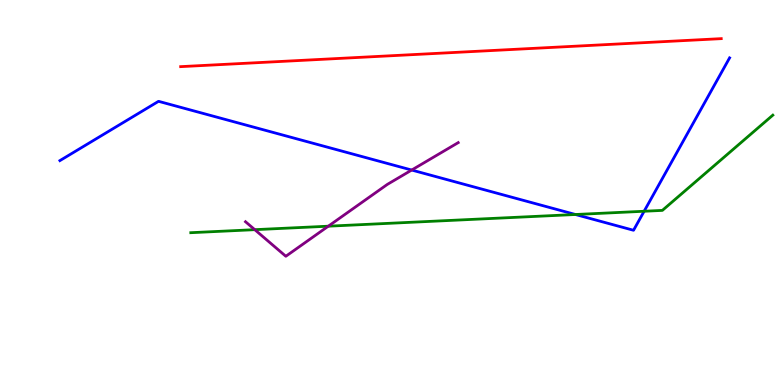[{'lines': ['blue', 'red'], 'intersections': []}, {'lines': ['green', 'red'], 'intersections': []}, {'lines': ['purple', 'red'], 'intersections': []}, {'lines': ['blue', 'green'], 'intersections': [{'x': 7.43, 'y': 4.43}, {'x': 8.31, 'y': 4.51}]}, {'lines': ['blue', 'purple'], 'intersections': [{'x': 5.31, 'y': 5.58}]}, {'lines': ['green', 'purple'], 'intersections': [{'x': 3.29, 'y': 4.03}, {'x': 4.24, 'y': 4.12}]}]